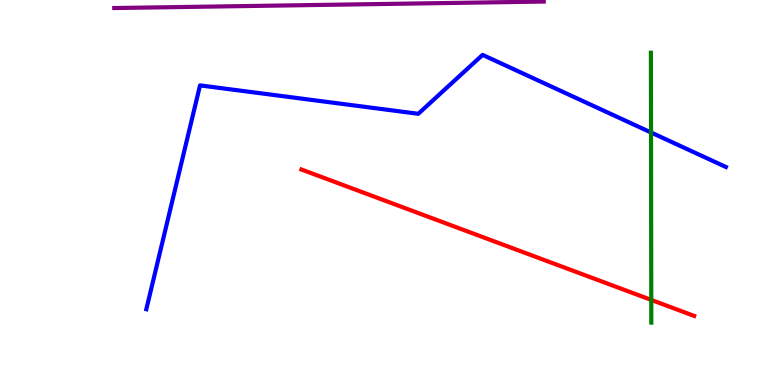[{'lines': ['blue', 'red'], 'intersections': []}, {'lines': ['green', 'red'], 'intersections': [{'x': 8.4, 'y': 2.21}]}, {'lines': ['purple', 'red'], 'intersections': []}, {'lines': ['blue', 'green'], 'intersections': [{'x': 8.4, 'y': 6.56}]}, {'lines': ['blue', 'purple'], 'intersections': []}, {'lines': ['green', 'purple'], 'intersections': []}]